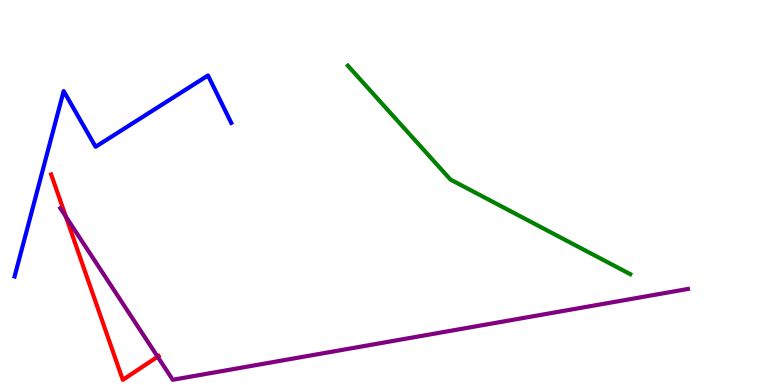[{'lines': ['blue', 'red'], 'intersections': []}, {'lines': ['green', 'red'], 'intersections': []}, {'lines': ['purple', 'red'], 'intersections': [{'x': 0.85, 'y': 4.37}, {'x': 2.03, 'y': 0.735}]}, {'lines': ['blue', 'green'], 'intersections': []}, {'lines': ['blue', 'purple'], 'intersections': []}, {'lines': ['green', 'purple'], 'intersections': []}]